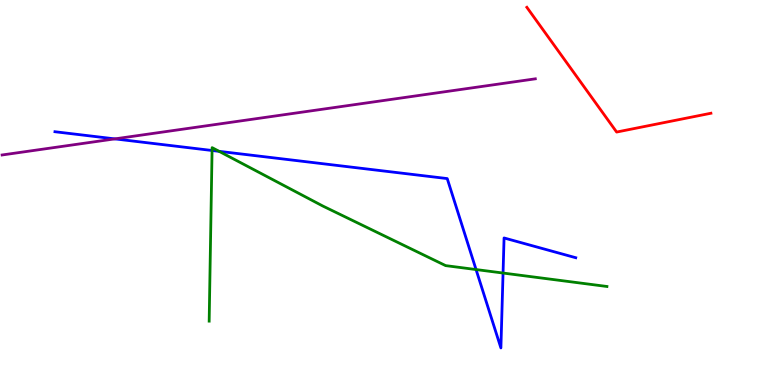[{'lines': ['blue', 'red'], 'intersections': []}, {'lines': ['green', 'red'], 'intersections': []}, {'lines': ['purple', 'red'], 'intersections': []}, {'lines': ['blue', 'green'], 'intersections': [{'x': 2.74, 'y': 6.09}, {'x': 2.83, 'y': 6.07}, {'x': 6.14, 'y': 3.0}, {'x': 6.49, 'y': 2.91}]}, {'lines': ['blue', 'purple'], 'intersections': [{'x': 1.48, 'y': 6.39}]}, {'lines': ['green', 'purple'], 'intersections': []}]